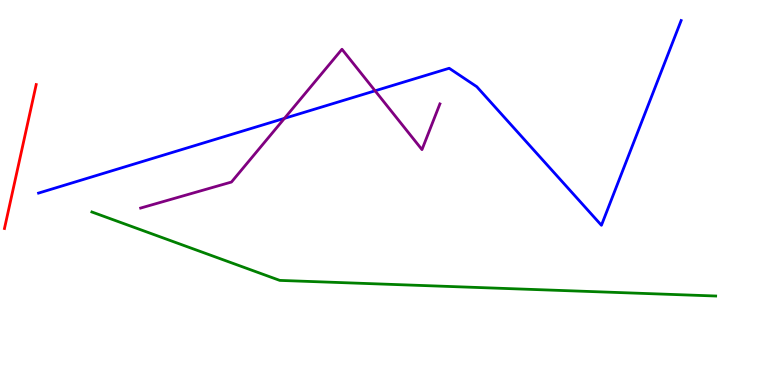[{'lines': ['blue', 'red'], 'intersections': []}, {'lines': ['green', 'red'], 'intersections': []}, {'lines': ['purple', 'red'], 'intersections': []}, {'lines': ['blue', 'green'], 'intersections': []}, {'lines': ['blue', 'purple'], 'intersections': [{'x': 3.67, 'y': 6.93}, {'x': 4.84, 'y': 7.64}]}, {'lines': ['green', 'purple'], 'intersections': []}]